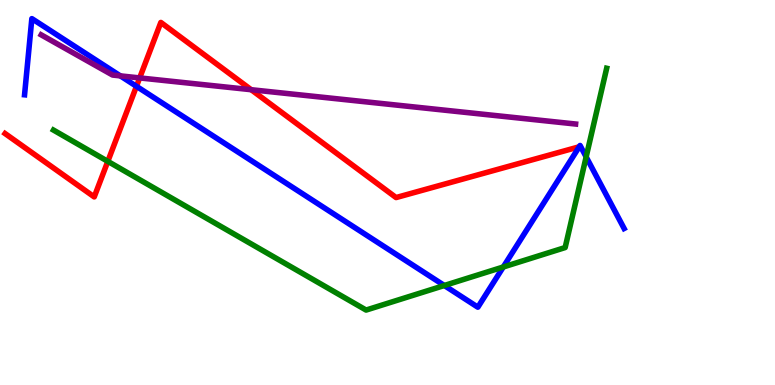[{'lines': ['blue', 'red'], 'intersections': [{'x': 1.76, 'y': 7.76}]}, {'lines': ['green', 'red'], 'intersections': [{'x': 1.39, 'y': 5.81}]}, {'lines': ['purple', 'red'], 'intersections': [{'x': 1.8, 'y': 7.98}, {'x': 3.24, 'y': 7.67}]}, {'lines': ['blue', 'green'], 'intersections': [{'x': 5.73, 'y': 2.58}, {'x': 6.49, 'y': 3.07}, {'x': 7.56, 'y': 5.92}]}, {'lines': ['blue', 'purple'], 'intersections': [{'x': 1.55, 'y': 8.03}]}, {'lines': ['green', 'purple'], 'intersections': []}]